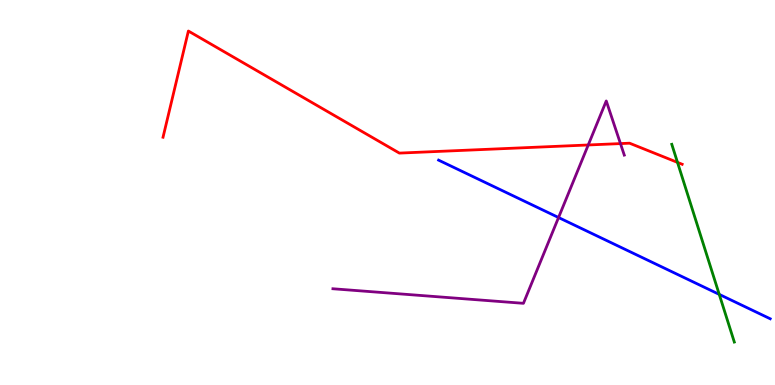[{'lines': ['blue', 'red'], 'intersections': []}, {'lines': ['green', 'red'], 'intersections': [{'x': 8.74, 'y': 5.78}]}, {'lines': ['purple', 'red'], 'intersections': [{'x': 7.59, 'y': 6.23}, {'x': 8.01, 'y': 6.27}]}, {'lines': ['blue', 'green'], 'intersections': [{'x': 9.28, 'y': 2.35}]}, {'lines': ['blue', 'purple'], 'intersections': [{'x': 7.21, 'y': 4.35}]}, {'lines': ['green', 'purple'], 'intersections': []}]